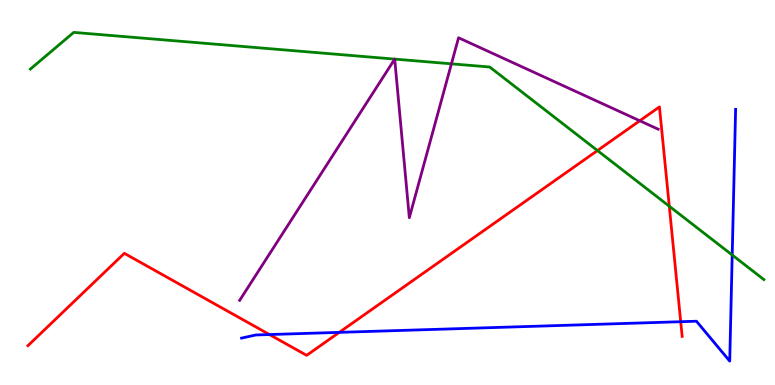[{'lines': ['blue', 'red'], 'intersections': [{'x': 3.48, 'y': 1.31}, {'x': 4.38, 'y': 1.37}, {'x': 8.78, 'y': 1.64}]}, {'lines': ['green', 'red'], 'intersections': [{'x': 7.71, 'y': 6.09}, {'x': 8.64, 'y': 4.64}]}, {'lines': ['purple', 'red'], 'intersections': [{'x': 8.25, 'y': 6.86}]}, {'lines': ['blue', 'green'], 'intersections': [{'x': 9.45, 'y': 3.38}]}, {'lines': ['blue', 'purple'], 'intersections': []}, {'lines': ['green', 'purple'], 'intersections': [{'x': 5.82, 'y': 8.34}]}]